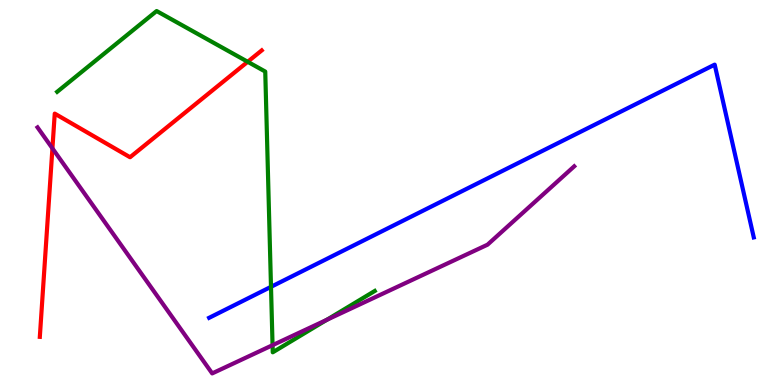[{'lines': ['blue', 'red'], 'intersections': []}, {'lines': ['green', 'red'], 'intersections': [{'x': 3.2, 'y': 8.4}]}, {'lines': ['purple', 'red'], 'intersections': [{'x': 0.676, 'y': 6.15}]}, {'lines': ['blue', 'green'], 'intersections': [{'x': 3.5, 'y': 2.55}]}, {'lines': ['blue', 'purple'], 'intersections': []}, {'lines': ['green', 'purple'], 'intersections': [{'x': 3.52, 'y': 1.03}, {'x': 4.22, 'y': 1.69}]}]